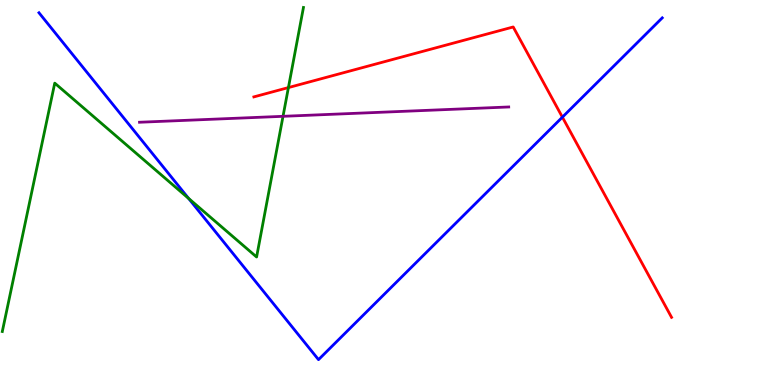[{'lines': ['blue', 'red'], 'intersections': [{'x': 7.26, 'y': 6.96}]}, {'lines': ['green', 'red'], 'intersections': [{'x': 3.72, 'y': 7.73}]}, {'lines': ['purple', 'red'], 'intersections': []}, {'lines': ['blue', 'green'], 'intersections': [{'x': 2.43, 'y': 4.85}]}, {'lines': ['blue', 'purple'], 'intersections': []}, {'lines': ['green', 'purple'], 'intersections': [{'x': 3.65, 'y': 6.98}]}]